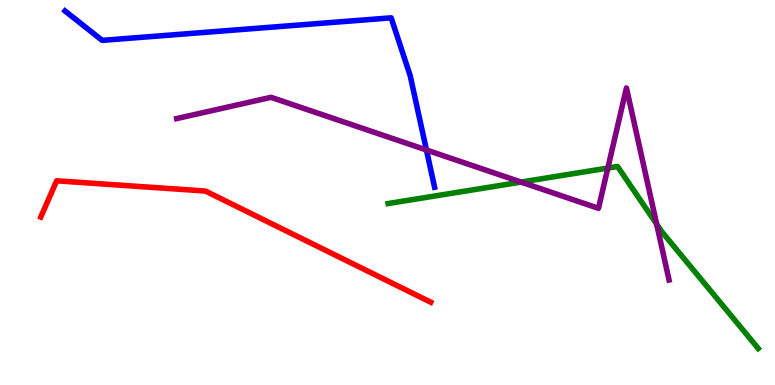[{'lines': ['blue', 'red'], 'intersections': []}, {'lines': ['green', 'red'], 'intersections': []}, {'lines': ['purple', 'red'], 'intersections': []}, {'lines': ['blue', 'green'], 'intersections': []}, {'lines': ['blue', 'purple'], 'intersections': [{'x': 5.5, 'y': 6.1}]}, {'lines': ['green', 'purple'], 'intersections': [{'x': 6.72, 'y': 5.27}, {'x': 7.84, 'y': 5.63}, {'x': 8.47, 'y': 4.18}]}]